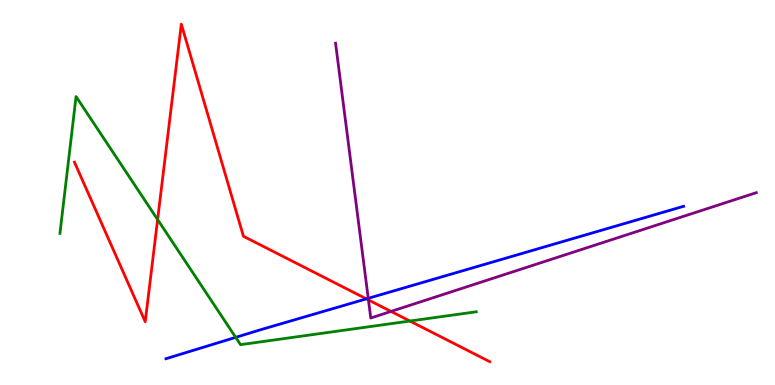[{'lines': ['blue', 'red'], 'intersections': [{'x': 4.73, 'y': 2.24}]}, {'lines': ['green', 'red'], 'intersections': [{'x': 2.03, 'y': 4.3}, {'x': 5.29, 'y': 1.66}]}, {'lines': ['purple', 'red'], 'intersections': [{'x': 4.75, 'y': 2.21}, {'x': 5.05, 'y': 1.91}]}, {'lines': ['blue', 'green'], 'intersections': [{'x': 3.04, 'y': 1.24}]}, {'lines': ['blue', 'purple'], 'intersections': [{'x': 4.75, 'y': 2.25}]}, {'lines': ['green', 'purple'], 'intersections': []}]